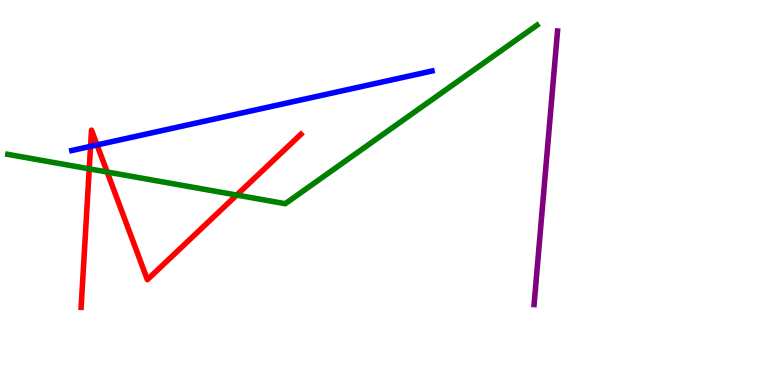[{'lines': ['blue', 'red'], 'intersections': [{'x': 1.17, 'y': 6.2}, {'x': 1.25, 'y': 6.24}]}, {'lines': ['green', 'red'], 'intersections': [{'x': 1.15, 'y': 5.61}, {'x': 1.38, 'y': 5.53}, {'x': 3.05, 'y': 4.93}]}, {'lines': ['purple', 'red'], 'intersections': []}, {'lines': ['blue', 'green'], 'intersections': []}, {'lines': ['blue', 'purple'], 'intersections': []}, {'lines': ['green', 'purple'], 'intersections': []}]